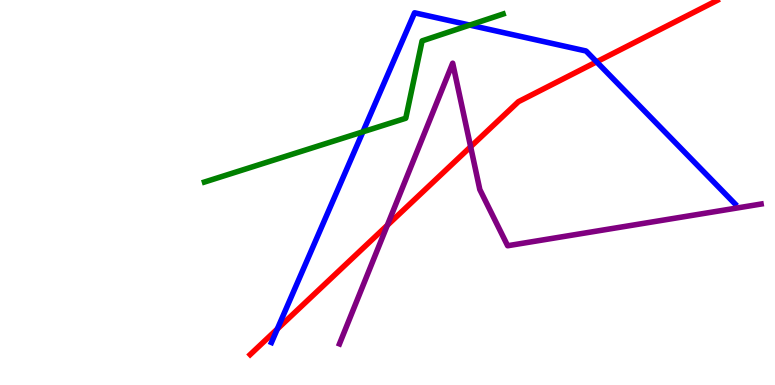[{'lines': ['blue', 'red'], 'intersections': [{'x': 3.58, 'y': 1.45}, {'x': 7.7, 'y': 8.39}]}, {'lines': ['green', 'red'], 'intersections': []}, {'lines': ['purple', 'red'], 'intersections': [{'x': 5.0, 'y': 4.15}, {'x': 6.07, 'y': 6.19}]}, {'lines': ['blue', 'green'], 'intersections': [{'x': 4.68, 'y': 6.58}, {'x': 6.06, 'y': 9.35}]}, {'lines': ['blue', 'purple'], 'intersections': []}, {'lines': ['green', 'purple'], 'intersections': []}]